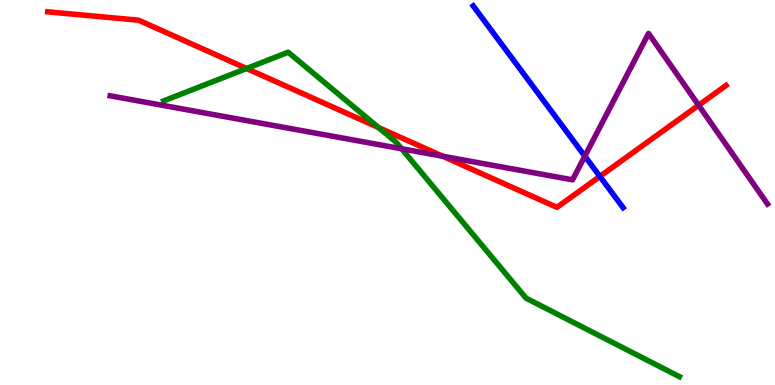[{'lines': ['blue', 'red'], 'intersections': [{'x': 7.74, 'y': 5.42}]}, {'lines': ['green', 'red'], 'intersections': [{'x': 3.18, 'y': 8.22}, {'x': 4.88, 'y': 6.69}]}, {'lines': ['purple', 'red'], 'intersections': [{'x': 5.71, 'y': 5.94}, {'x': 9.01, 'y': 7.27}]}, {'lines': ['blue', 'green'], 'intersections': []}, {'lines': ['blue', 'purple'], 'intersections': [{'x': 7.55, 'y': 5.94}]}, {'lines': ['green', 'purple'], 'intersections': [{'x': 5.18, 'y': 6.14}]}]